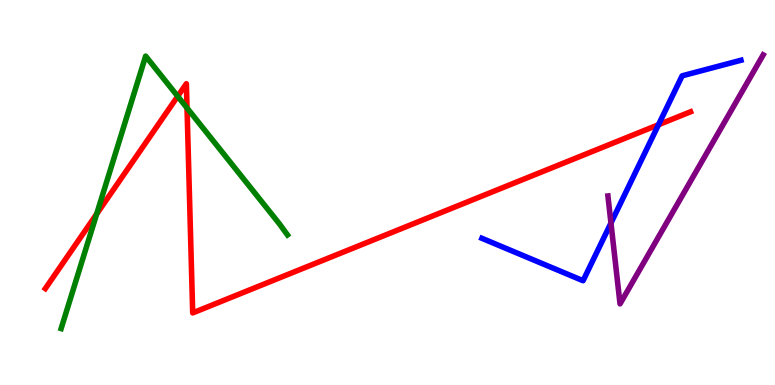[{'lines': ['blue', 'red'], 'intersections': [{'x': 8.5, 'y': 6.76}]}, {'lines': ['green', 'red'], 'intersections': [{'x': 1.25, 'y': 4.44}, {'x': 2.29, 'y': 7.5}, {'x': 2.41, 'y': 7.19}]}, {'lines': ['purple', 'red'], 'intersections': []}, {'lines': ['blue', 'green'], 'intersections': []}, {'lines': ['blue', 'purple'], 'intersections': [{'x': 7.88, 'y': 4.21}]}, {'lines': ['green', 'purple'], 'intersections': []}]